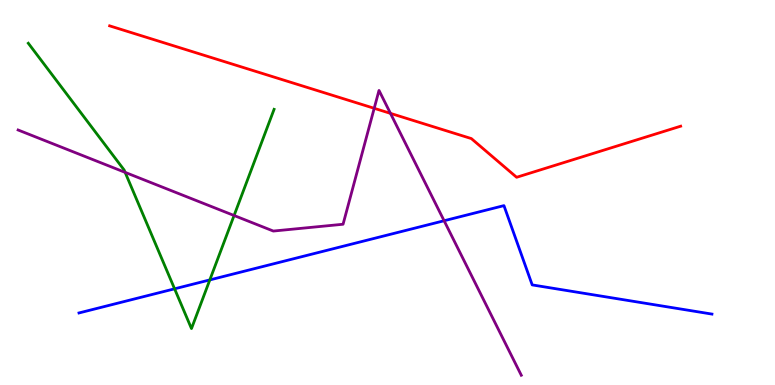[{'lines': ['blue', 'red'], 'intersections': []}, {'lines': ['green', 'red'], 'intersections': []}, {'lines': ['purple', 'red'], 'intersections': [{'x': 4.83, 'y': 7.19}, {'x': 5.04, 'y': 7.06}]}, {'lines': ['blue', 'green'], 'intersections': [{'x': 2.25, 'y': 2.5}, {'x': 2.71, 'y': 2.73}]}, {'lines': ['blue', 'purple'], 'intersections': [{'x': 5.73, 'y': 4.27}]}, {'lines': ['green', 'purple'], 'intersections': [{'x': 1.61, 'y': 5.52}, {'x': 3.02, 'y': 4.4}]}]